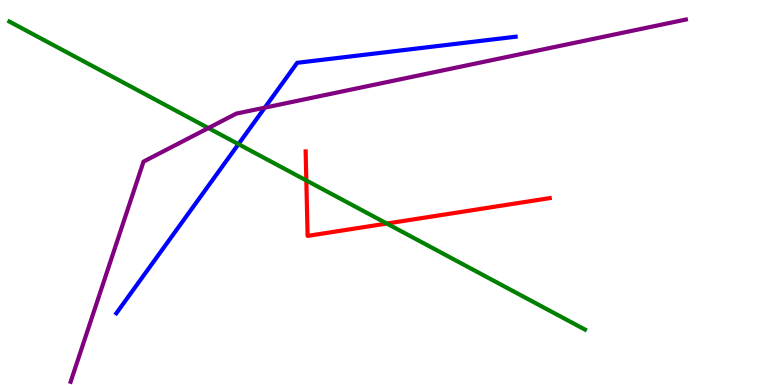[{'lines': ['blue', 'red'], 'intersections': []}, {'lines': ['green', 'red'], 'intersections': [{'x': 3.95, 'y': 5.31}, {'x': 4.99, 'y': 4.19}]}, {'lines': ['purple', 'red'], 'intersections': []}, {'lines': ['blue', 'green'], 'intersections': [{'x': 3.08, 'y': 6.26}]}, {'lines': ['blue', 'purple'], 'intersections': [{'x': 3.42, 'y': 7.2}]}, {'lines': ['green', 'purple'], 'intersections': [{'x': 2.69, 'y': 6.67}]}]